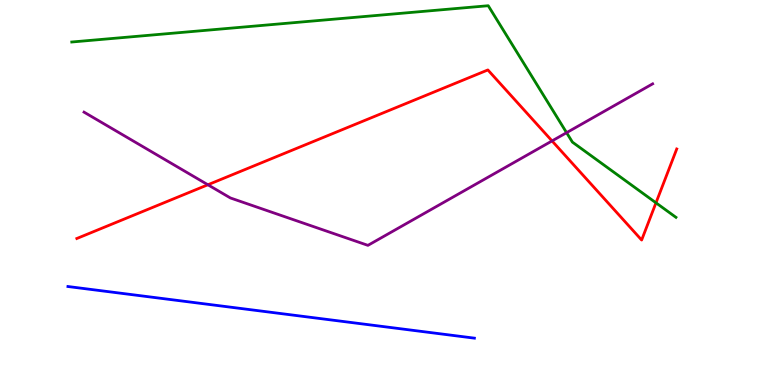[{'lines': ['blue', 'red'], 'intersections': []}, {'lines': ['green', 'red'], 'intersections': [{'x': 8.46, 'y': 4.73}]}, {'lines': ['purple', 'red'], 'intersections': [{'x': 2.68, 'y': 5.2}, {'x': 7.12, 'y': 6.34}]}, {'lines': ['blue', 'green'], 'intersections': []}, {'lines': ['blue', 'purple'], 'intersections': []}, {'lines': ['green', 'purple'], 'intersections': [{'x': 7.31, 'y': 6.55}]}]